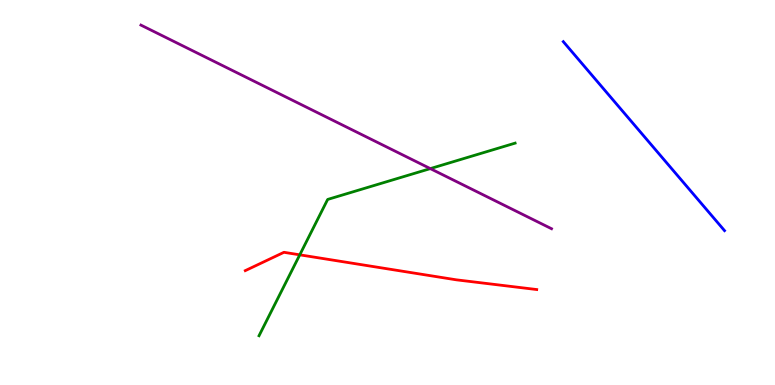[{'lines': ['blue', 'red'], 'intersections': []}, {'lines': ['green', 'red'], 'intersections': [{'x': 3.87, 'y': 3.38}]}, {'lines': ['purple', 'red'], 'intersections': []}, {'lines': ['blue', 'green'], 'intersections': []}, {'lines': ['blue', 'purple'], 'intersections': []}, {'lines': ['green', 'purple'], 'intersections': [{'x': 5.55, 'y': 5.62}]}]